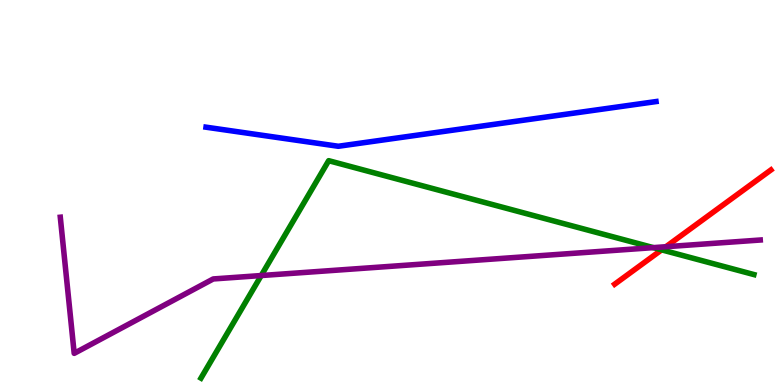[{'lines': ['blue', 'red'], 'intersections': []}, {'lines': ['green', 'red'], 'intersections': [{'x': 8.54, 'y': 3.51}]}, {'lines': ['purple', 'red'], 'intersections': [{'x': 8.59, 'y': 3.59}]}, {'lines': ['blue', 'green'], 'intersections': []}, {'lines': ['blue', 'purple'], 'intersections': []}, {'lines': ['green', 'purple'], 'intersections': [{'x': 3.37, 'y': 2.84}, {'x': 8.43, 'y': 3.57}]}]